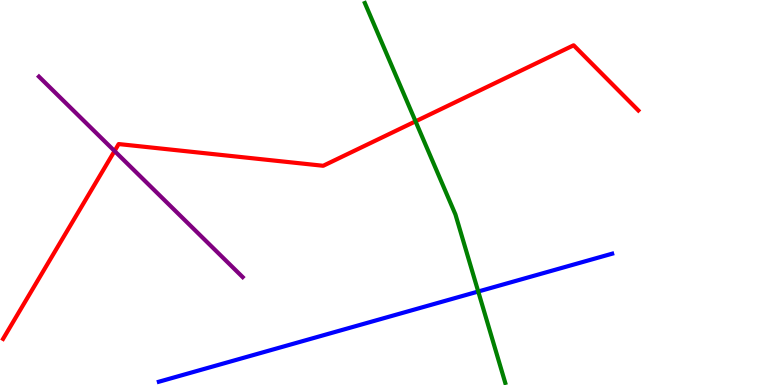[{'lines': ['blue', 'red'], 'intersections': []}, {'lines': ['green', 'red'], 'intersections': [{'x': 5.36, 'y': 6.85}]}, {'lines': ['purple', 'red'], 'intersections': [{'x': 1.48, 'y': 6.08}]}, {'lines': ['blue', 'green'], 'intersections': [{'x': 6.17, 'y': 2.43}]}, {'lines': ['blue', 'purple'], 'intersections': []}, {'lines': ['green', 'purple'], 'intersections': []}]